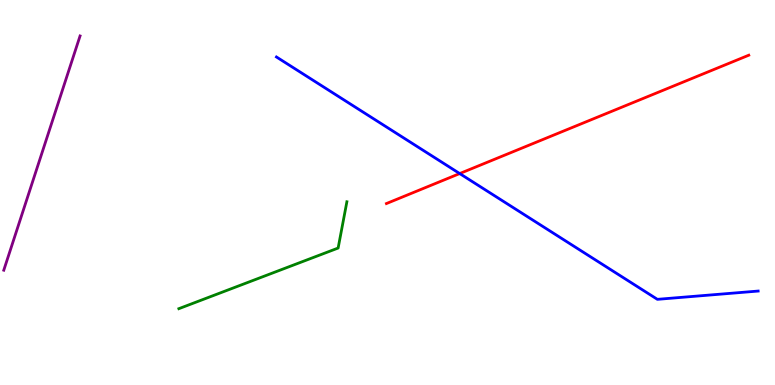[{'lines': ['blue', 'red'], 'intersections': [{'x': 5.93, 'y': 5.49}]}, {'lines': ['green', 'red'], 'intersections': []}, {'lines': ['purple', 'red'], 'intersections': []}, {'lines': ['blue', 'green'], 'intersections': []}, {'lines': ['blue', 'purple'], 'intersections': []}, {'lines': ['green', 'purple'], 'intersections': []}]